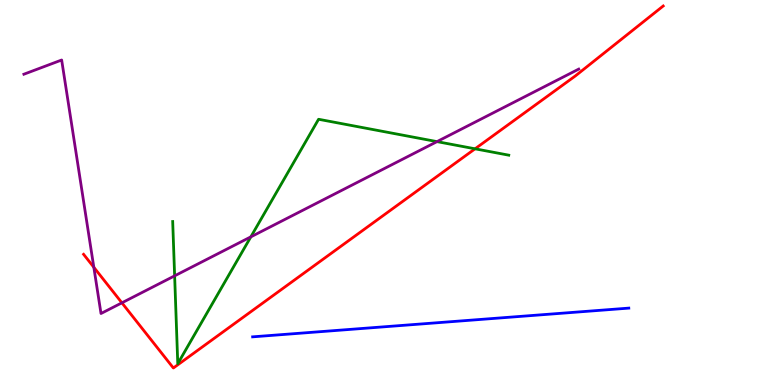[{'lines': ['blue', 'red'], 'intersections': []}, {'lines': ['green', 'red'], 'intersections': [{'x': 6.13, 'y': 6.13}]}, {'lines': ['purple', 'red'], 'intersections': [{'x': 1.21, 'y': 3.06}, {'x': 1.57, 'y': 2.13}]}, {'lines': ['blue', 'green'], 'intersections': []}, {'lines': ['blue', 'purple'], 'intersections': []}, {'lines': ['green', 'purple'], 'intersections': [{'x': 2.25, 'y': 2.84}, {'x': 3.24, 'y': 3.85}, {'x': 5.64, 'y': 6.32}]}]